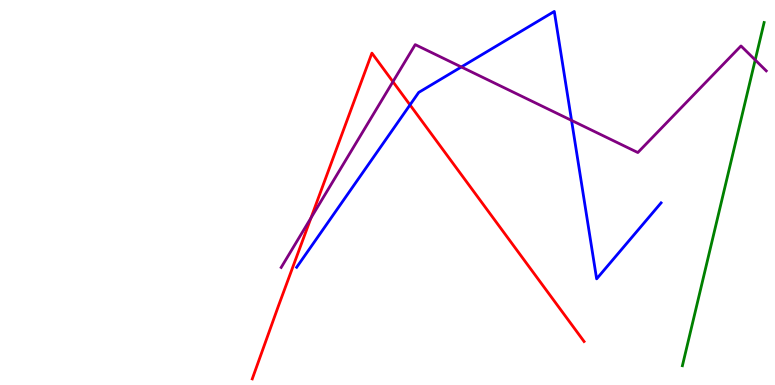[{'lines': ['blue', 'red'], 'intersections': [{'x': 5.29, 'y': 7.28}]}, {'lines': ['green', 'red'], 'intersections': []}, {'lines': ['purple', 'red'], 'intersections': [{'x': 4.01, 'y': 4.34}, {'x': 5.07, 'y': 7.88}]}, {'lines': ['blue', 'green'], 'intersections': []}, {'lines': ['blue', 'purple'], 'intersections': [{'x': 5.95, 'y': 8.26}, {'x': 7.37, 'y': 6.87}]}, {'lines': ['green', 'purple'], 'intersections': [{'x': 9.74, 'y': 8.44}]}]